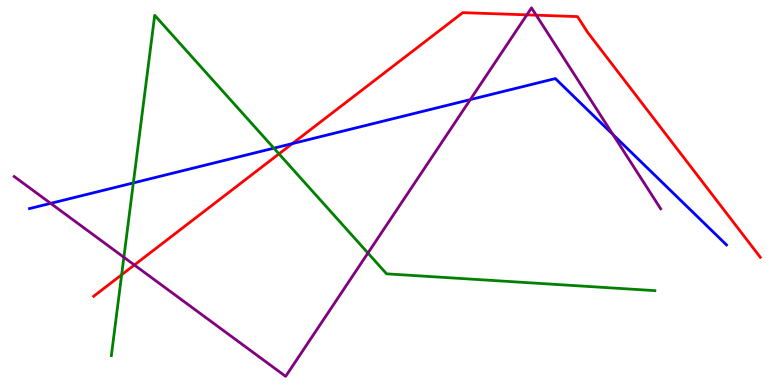[{'lines': ['blue', 'red'], 'intersections': [{'x': 3.77, 'y': 6.27}]}, {'lines': ['green', 'red'], 'intersections': [{'x': 1.57, 'y': 2.86}, {'x': 3.6, 'y': 6.0}]}, {'lines': ['purple', 'red'], 'intersections': [{'x': 1.73, 'y': 3.12}, {'x': 6.8, 'y': 9.61}, {'x': 6.92, 'y': 9.61}]}, {'lines': ['blue', 'green'], 'intersections': [{'x': 1.72, 'y': 5.25}, {'x': 3.53, 'y': 6.15}]}, {'lines': ['blue', 'purple'], 'intersections': [{'x': 0.654, 'y': 4.72}, {'x': 6.07, 'y': 7.41}, {'x': 7.91, 'y': 6.51}]}, {'lines': ['green', 'purple'], 'intersections': [{'x': 1.6, 'y': 3.32}, {'x': 4.75, 'y': 3.43}]}]